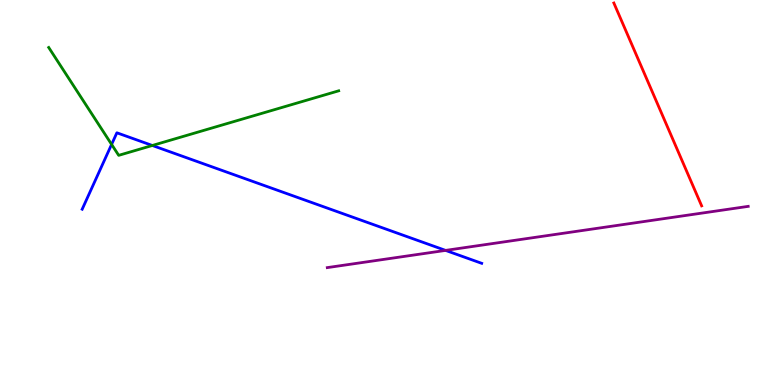[{'lines': ['blue', 'red'], 'intersections': []}, {'lines': ['green', 'red'], 'intersections': []}, {'lines': ['purple', 'red'], 'intersections': []}, {'lines': ['blue', 'green'], 'intersections': [{'x': 1.44, 'y': 6.25}, {'x': 1.97, 'y': 6.22}]}, {'lines': ['blue', 'purple'], 'intersections': [{'x': 5.75, 'y': 3.5}]}, {'lines': ['green', 'purple'], 'intersections': []}]